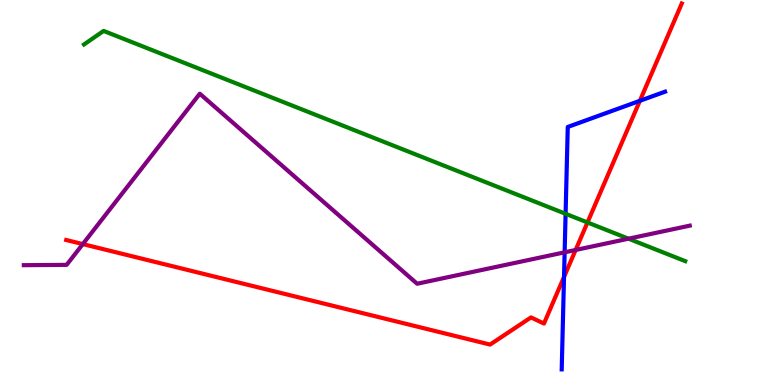[{'lines': ['blue', 'red'], 'intersections': [{'x': 7.28, 'y': 2.81}, {'x': 8.26, 'y': 7.38}]}, {'lines': ['green', 'red'], 'intersections': [{'x': 7.58, 'y': 4.22}]}, {'lines': ['purple', 'red'], 'intersections': [{'x': 1.07, 'y': 3.66}, {'x': 7.43, 'y': 3.51}]}, {'lines': ['blue', 'green'], 'intersections': [{'x': 7.3, 'y': 4.45}]}, {'lines': ['blue', 'purple'], 'intersections': [{'x': 7.29, 'y': 3.45}]}, {'lines': ['green', 'purple'], 'intersections': [{'x': 8.11, 'y': 3.8}]}]